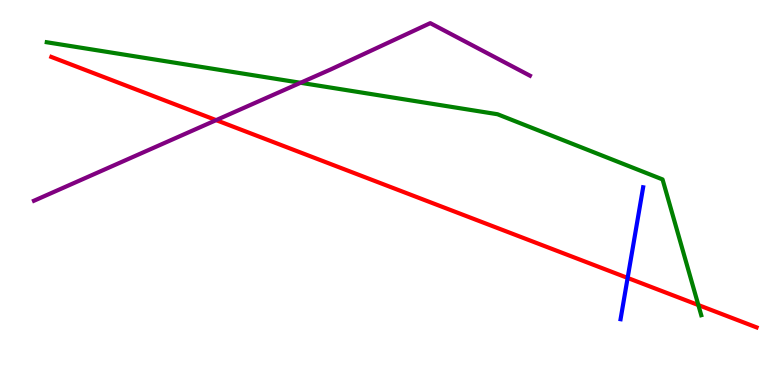[{'lines': ['blue', 'red'], 'intersections': [{'x': 8.1, 'y': 2.78}]}, {'lines': ['green', 'red'], 'intersections': [{'x': 9.01, 'y': 2.08}]}, {'lines': ['purple', 'red'], 'intersections': [{'x': 2.79, 'y': 6.88}]}, {'lines': ['blue', 'green'], 'intersections': []}, {'lines': ['blue', 'purple'], 'intersections': []}, {'lines': ['green', 'purple'], 'intersections': [{'x': 3.88, 'y': 7.85}]}]